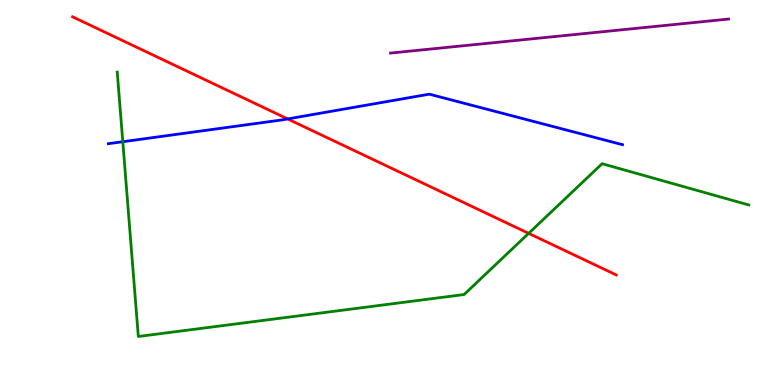[{'lines': ['blue', 'red'], 'intersections': [{'x': 3.71, 'y': 6.91}]}, {'lines': ['green', 'red'], 'intersections': [{'x': 6.82, 'y': 3.94}]}, {'lines': ['purple', 'red'], 'intersections': []}, {'lines': ['blue', 'green'], 'intersections': [{'x': 1.58, 'y': 6.32}]}, {'lines': ['blue', 'purple'], 'intersections': []}, {'lines': ['green', 'purple'], 'intersections': []}]